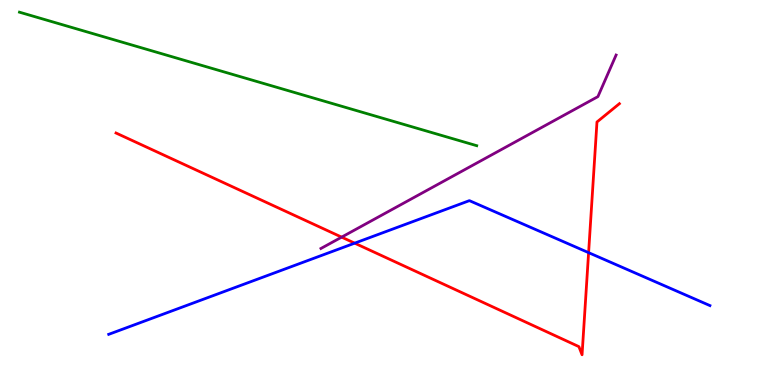[{'lines': ['blue', 'red'], 'intersections': [{'x': 4.58, 'y': 3.68}, {'x': 7.59, 'y': 3.44}]}, {'lines': ['green', 'red'], 'intersections': []}, {'lines': ['purple', 'red'], 'intersections': [{'x': 4.41, 'y': 3.84}]}, {'lines': ['blue', 'green'], 'intersections': []}, {'lines': ['blue', 'purple'], 'intersections': []}, {'lines': ['green', 'purple'], 'intersections': []}]